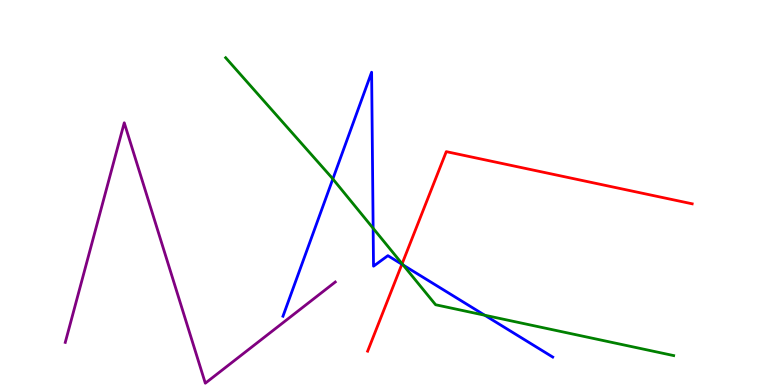[{'lines': ['blue', 'red'], 'intersections': [{'x': 5.19, 'y': 3.14}]}, {'lines': ['green', 'red'], 'intersections': [{'x': 5.19, 'y': 3.15}]}, {'lines': ['purple', 'red'], 'intersections': []}, {'lines': ['blue', 'green'], 'intersections': [{'x': 4.29, 'y': 5.35}, {'x': 4.81, 'y': 4.07}, {'x': 5.2, 'y': 3.12}, {'x': 6.25, 'y': 1.81}]}, {'lines': ['blue', 'purple'], 'intersections': []}, {'lines': ['green', 'purple'], 'intersections': []}]